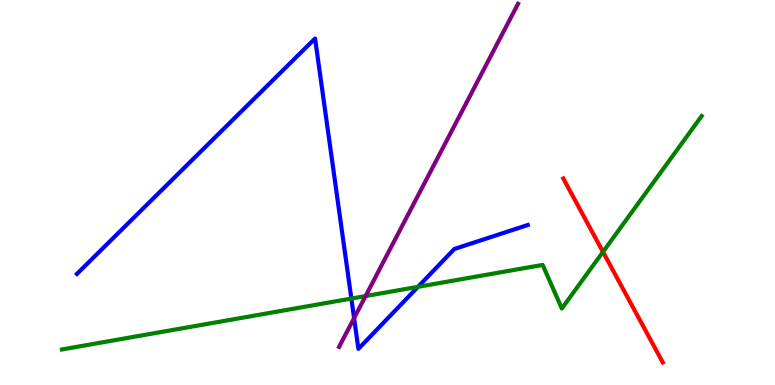[{'lines': ['blue', 'red'], 'intersections': []}, {'lines': ['green', 'red'], 'intersections': [{'x': 7.78, 'y': 3.46}]}, {'lines': ['purple', 'red'], 'intersections': []}, {'lines': ['blue', 'green'], 'intersections': [{'x': 4.53, 'y': 2.25}, {'x': 5.39, 'y': 2.55}]}, {'lines': ['blue', 'purple'], 'intersections': [{'x': 4.57, 'y': 1.74}]}, {'lines': ['green', 'purple'], 'intersections': [{'x': 4.72, 'y': 2.31}]}]